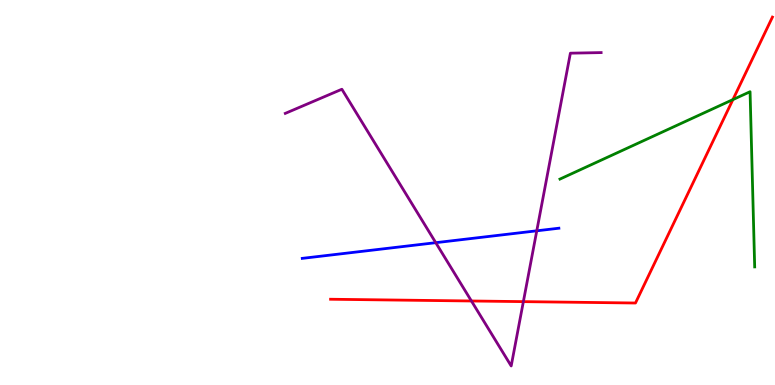[{'lines': ['blue', 'red'], 'intersections': []}, {'lines': ['green', 'red'], 'intersections': [{'x': 9.46, 'y': 7.41}]}, {'lines': ['purple', 'red'], 'intersections': [{'x': 6.08, 'y': 2.18}, {'x': 6.75, 'y': 2.17}]}, {'lines': ['blue', 'green'], 'intersections': []}, {'lines': ['blue', 'purple'], 'intersections': [{'x': 5.62, 'y': 3.7}, {'x': 6.93, 'y': 4.0}]}, {'lines': ['green', 'purple'], 'intersections': []}]